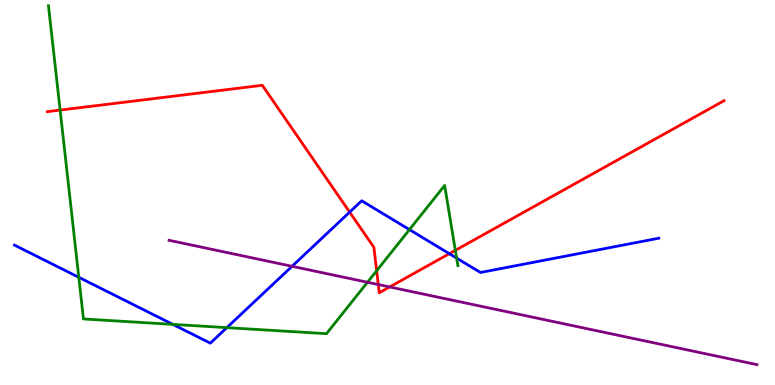[{'lines': ['blue', 'red'], 'intersections': [{'x': 4.51, 'y': 4.49}, {'x': 5.8, 'y': 3.41}]}, {'lines': ['green', 'red'], 'intersections': [{'x': 0.776, 'y': 7.14}, {'x': 4.86, 'y': 2.97}, {'x': 5.88, 'y': 3.5}]}, {'lines': ['purple', 'red'], 'intersections': [{'x': 4.88, 'y': 2.61}, {'x': 5.03, 'y': 2.55}]}, {'lines': ['blue', 'green'], 'intersections': [{'x': 1.02, 'y': 2.8}, {'x': 2.23, 'y': 1.57}, {'x': 2.93, 'y': 1.49}, {'x': 5.28, 'y': 4.04}, {'x': 5.89, 'y': 3.3}]}, {'lines': ['blue', 'purple'], 'intersections': [{'x': 3.77, 'y': 3.08}]}, {'lines': ['green', 'purple'], 'intersections': [{'x': 4.74, 'y': 2.67}]}]